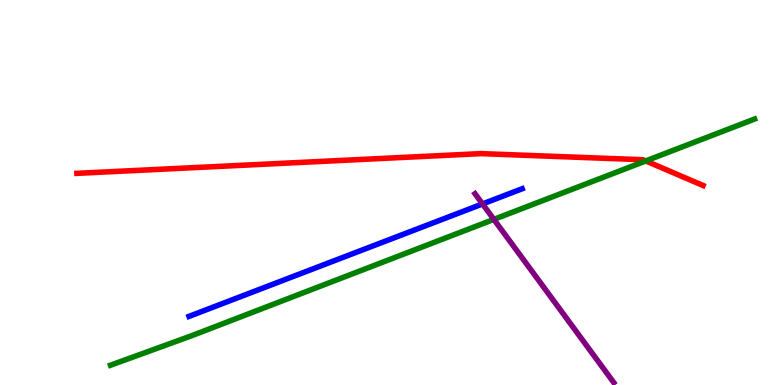[{'lines': ['blue', 'red'], 'intersections': []}, {'lines': ['green', 'red'], 'intersections': [{'x': 8.33, 'y': 5.82}]}, {'lines': ['purple', 'red'], 'intersections': []}, {'lines': ['blue', 'green'], 'intersections': []}, {'lines': ['blue', 'purple'], 'intersections': [{'x': 6.23, 'y': 4.7}]}, {'lines': ['green', 'purple'], 'intersections': [{'x': 6.37, 'y': 4.3}]}]